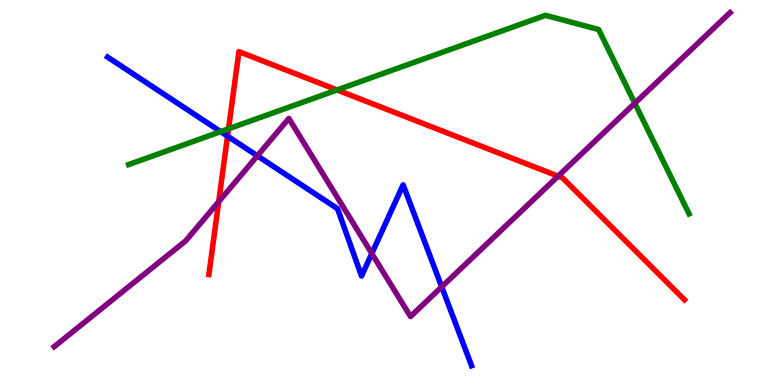[{'lines': ['blue', 'red'], 'intersections': [{'x': 2.94, 'y': 6.46}]}, {'lines': ['green', 'red'], 'intersections': [{'x': 2.95, 'y': 6.65}, {'x': 4.35, 'y': 7.66}]}, {'lines': ['purple', 'red'], 'intersections': [{'x': 2.82, 'y': 4.76}, {'x': 7.2, 'y': 5.42}]}, {'lines': ['blue', 'green'], 'intersections': [{'x': 2.85, 'y': 6.58}]}, {'lines': ['blue', 'purple'], 'intersections': [{'x': 3.32, 'y': 5.95}, {'x': 4.8, 'y': 3.42}, {'x': 5.7, 'y': 2.55}]}, {'lines': ['green', 'purple'], 'intersections': [{'x': 8.19, 'y': 7.32}]}]